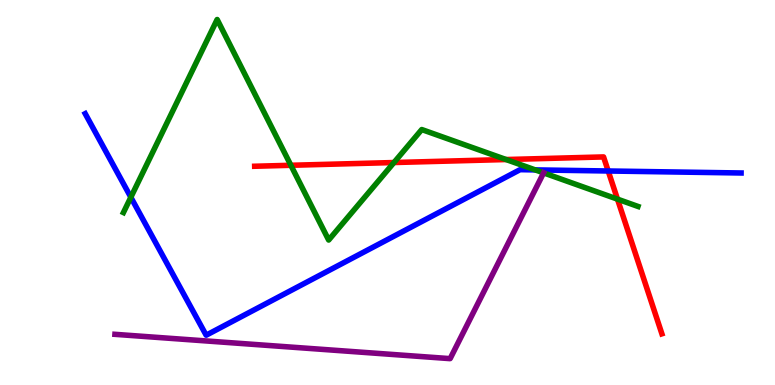[{'lines': ['blue', 'red'], 'intersections': [{'x': 7.85, 'y': 5.56}]}, {'lines': ['green', 'red'], 'intersections': [{'x': 3.75, 'y': 5.71}, {'x': 5.08, 'y': 5.78}, {'x': 6.53, 'y': 5.86}, {'x': 7.97, 'y': 4.83}]}, {'lines': ['purple', 'red'], 'intersections': []}, {'lines': ['blue', 'green'], 'intersections': [{'x': 1.69, 'y': 4.88}, {'x': 6.91, 'y': 5.59}]}, {'lines': ['blue', 'purple'], 'intersections': []}, {'lines': ['green', 'purple'], 'intersections': [{'x': 7.01, 'y': 5.51}]}]